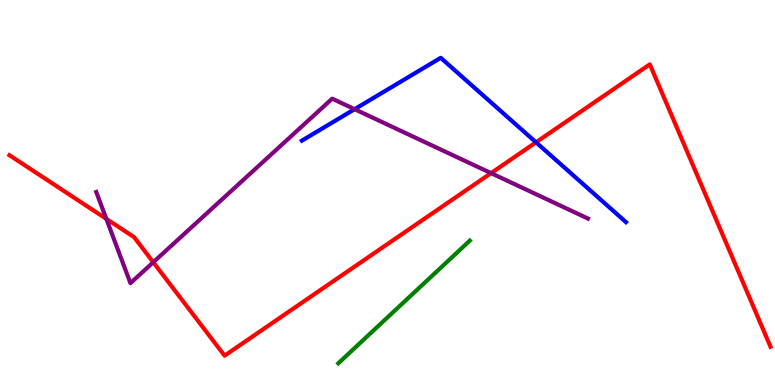[{'lines': ['blue', 'red'], 'intersections': [{'x': 6.92, 'y': 6.3}]}, {'lines': ['green', 'red'], 'intersections': []}, {'lines': ['purple', 'red'], 'intersections': [{'x': 1.37, 'y': 4.31}, {'x': 1.98, 'y': 3.19}, {'x': 6.34, 'y': 5.5}]}, {'lines': ['blue', 'green'], 'intersections': []}, {'lines': ['blue', 'purple'], 'intersections': [{'x': 4.58, 'y': 7.16}]}, {'lines': ['green', 'purple'], 'intersections': []}]